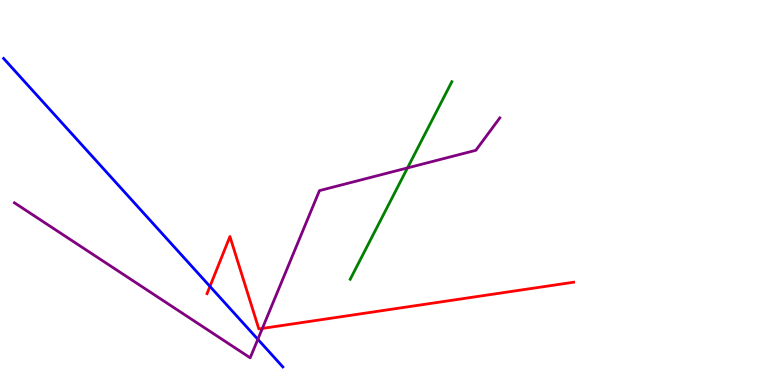[{'lines': ['blue', 'red'], 'intersections': [{'x': 2.71, 'y': 2.56}]}, {'lines': ['green', 'red'], 'intersections': []}, {'lines': ['purple', 'red'], 'intersections': [{'x': 3.39, 'y': 1.47}]}, {'lines': ['blue', 'green'], 'intersections': []}, {'lines': ['blue', 'purple'], 'intersections': [{'x': 3.33, 'y': 1.19}]}, {'lines': ['green', 'purple'], 'intersections': [{'x': 5.26, 'y': 5.64}]}]